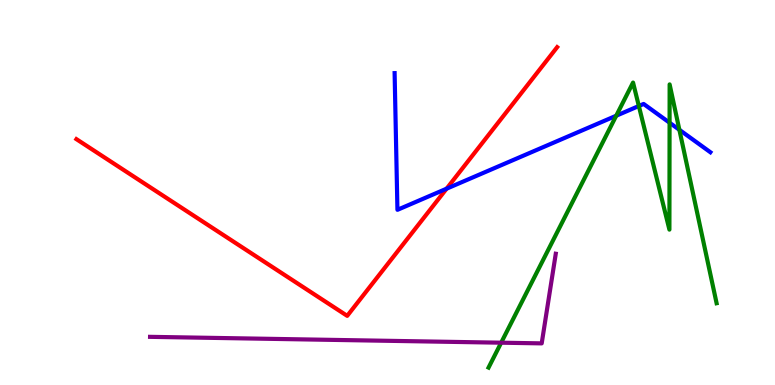[{'lines': ['blue', 'red'], 'intersections': [{'x': 5.76, 'y': 5.1}]}, {'lines': ['green', 'red'], 'intersections': []}, {'lines': ['purple', 'red'], 'intersections': []}, {'lines': ['blue', 'green'], 'intersections': [{'x': 7.95, 'y': 6.99}, {'x': 8.24, 'y': 7.25}, {'x': 8.64, 'y': 6.81}, {'x': 8.77, 'y': 6.63}]}, {'lines': ['blue', 'purple'], 'intersections': []}, {'lines': ['green', 'purple'], 'intersections': [{'x': 6.47, 'y': 1.1}]}]